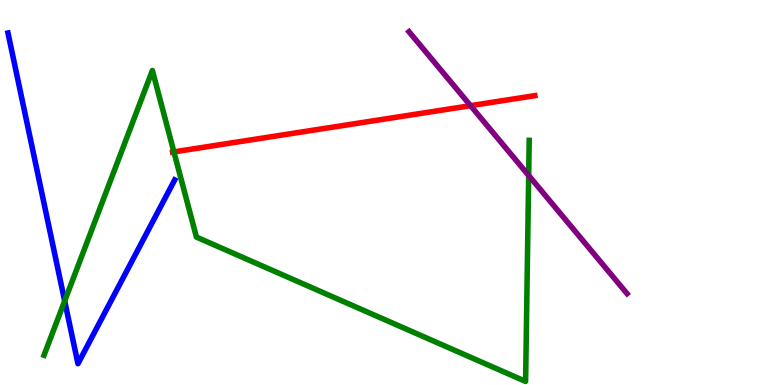[{'lines': ['blue', 'red'], 'intersections': []}, {'lines': ['green', 'red'], 'intersections': [{'x': 2.24, 'y': 6.05}]}, {'lines': ['purple', 'red'], 'intersections': [{'x': 6.07, 'y': 7.26}]}, {'lines': ['blue', 'green'], 'intersections': [{'x': 0.835, 'y': 2.18}]}, {'lines': ['blue', 'purple'], 'intersections': []}, {'lines': ['green', 'purple'], 'intersections': [{'x': 6.82, 'y': 5.44}]}]